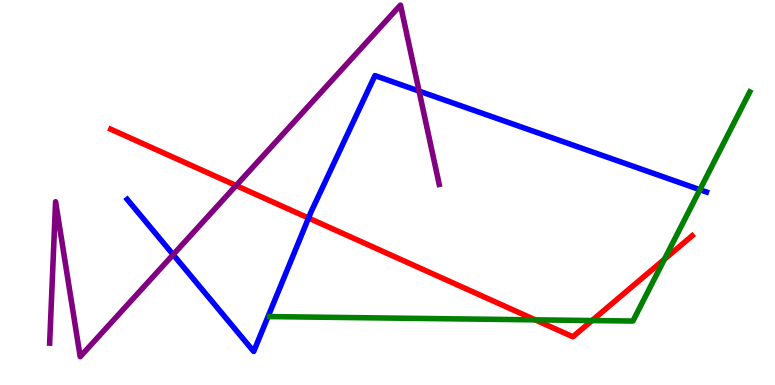[{'lines': ['blue', 'red'], 'intersections': [{'x': 3.98, 'y': 4.34}]}, {'lines': ['green', 'red'], 'intersections': [{'x': 6.91, 'y': 1.69}, {'x': 7.64, 'y': 1.67}, {'x': 8.57, 'y': 3.27}]}, {'lines': ['purple', 'red'], 'intersections': [{'x': 3.05, 'y': 5.18}]}, {'lines': ['blue', 'green'], 'intersections': [{'x': 9.03, 'y': 5.07}]}, {'lines': ['blue', 'purple'], 'intersections': [{'x': 2.23, 'y': 3.39}, {'x': 5.41, 'y': 7.63}]}, {'lines': ['green', 'purple'], 'intersections': []}]